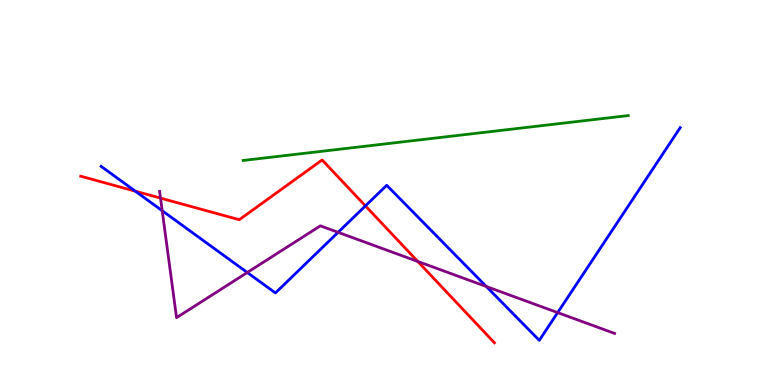[{'lines': ['blue', 'red'], 'intersections': [{'x': 1.75, 'y': 5.03}, {'x': 4.72, 'y': 4.65}]}, {'lines': ['green', 'red'], 'intersections': []}, {'lines': ['purple', 'red'], 'intersections': [{'x': 2.07, 'y': 4.85}, {'x': 5.39, 'y': 3.21}]}, {'lines': ['blue', 'green'], 'intersections': []}, {'lines': ['blue', 'purple'], 'intersections': [{'x': 2.09, 'y': 4.53}, {'x': 3.19, 'y': 2.92}, {'x': 4.36, 'y': 3.97}, {'x': 6.28, 'y': 2.56}, {'x': 7.2, 'y': 1.88}]}, {'lines': ['green', 'purple'], 'intersections': []}]